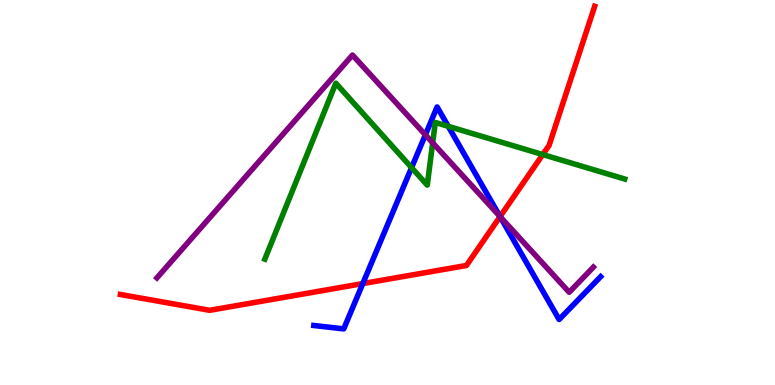[{'lines': ['blue', 'red'], 'intersections': [{'x': 4.68, 'y': 2.63}, {'x': 6.45, 'y': 4.37}]}, {'lines': ['green', 'red'], 'intersections': [{'x': 7.0, 'y': 5.99}]}, {'lines': ['purple', 'red'], 'intersections': [{'x': 6.45, 'y': 4.37}]}, {'lines': ['blue', 'green'], 'intersections': [{'x': 5.31, 'y': 5.65}, {'x': 5.78, 'y': 6.72}]}, {'lines': ['blue', 'purple'], 'intersections': [{'x': 5.49, 'y': 6.5}, {'x': 6.45, 'y': 4.37}]}, {'lines': ['green', 'purple'], 'intersections': [{'x': 5.58, 'y': 6.29}]}]